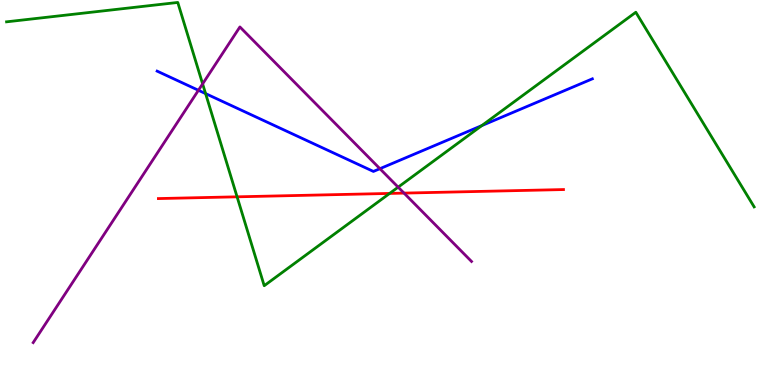[{'lines': ['blue', 'red'], 'intersections': []}, {'lines': ['green', 'red'], 'intersections': [{'x': 3.06, 'y': 4.89}, {'x': 5.03, 'y': 4.98}]}, {'lines': ['purple', 'red'], 'intersections': [{'x': 5.21, 'y': 4.98}]}, {'lines': ['blue', 'green'], 'intersections': [{'x': 2.65, 'y': 7.57}, {'x': 6.22, 'y': 6.74}]}, {'lines': ['blue', 'purple'], 'intersections': [{'x': 2.56, 'y': 7.66}, {'x': 4.9, 'y': 5.62}]}, {'lines': ['green', 'purple'], 'intersections': [{'x': 2.61, 'y': 7.82}, {'x': 5.14, 'y': 5.14}]}]